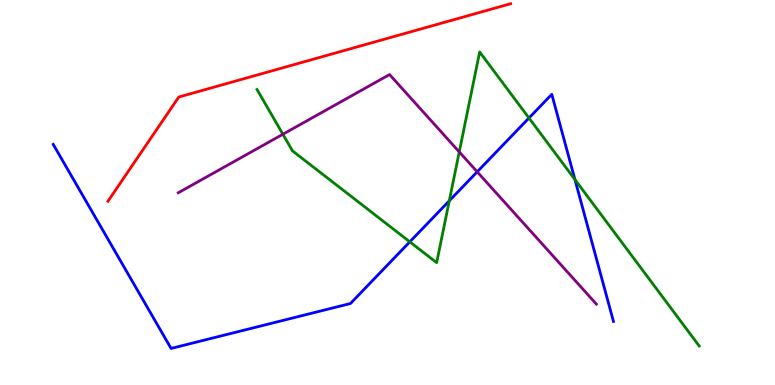[{'lines': ['blue', 'red'], 'intersections': []}, {'lines': ['green', 'red'], 'intersections': []}, {'lines': ['purple', 'red'], 'intersections': []}, {'lines': ['blue', 'green'], 'intersections': [{'x': 5.29, 'y': 3.72}, {'x': 5.8, 'y': 4.78}, {'x': 6.83, 'y': 6.93}, {'x': 7.42, 'y': 5.34}]}, {'lines': ['blue', 'purple'], 'intersections': [{'x': 6.16, 'y': 5.54}]}, {'lines': ['green', 'purple'], 'intersections': [{'x': 3.65, 'y': 6.51}, {'x': 5.93, 'y': 6.05}]}]